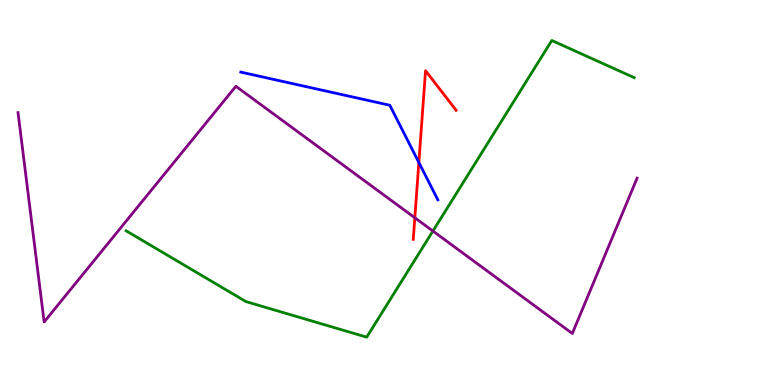[{'lines': ['blue', 'red'], 'intersections': [{'x': 5.4, 'y': 5.78}]}, {'lines': ['green', 'red'], 'intersections': []}, {'lines': ['purple', 'red'], 'intersections': [{'x': 5.35, 'y': 4.34}]}, {'lines': ['blue', 'green'], 'intersections': []}, {'lines': ['blue', 'purple'], 'intersections': []}, {'lines': ['green', 'purple'], 'intersections': [{'x': 5.59, 'y': 4.0}]}]